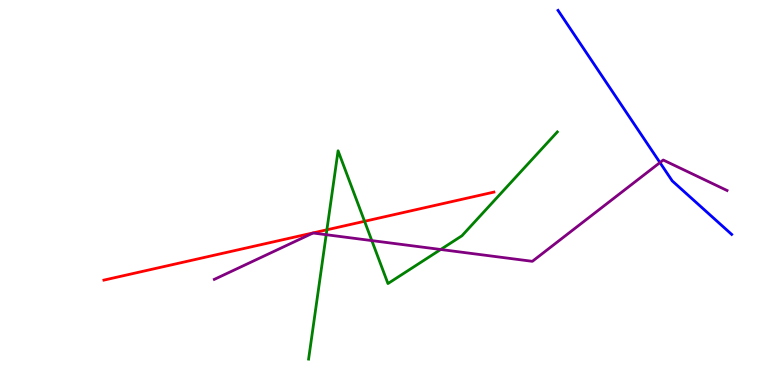[{'lines': ['blue', 'red'], 'intersections': []}, {'lines': ['green', 'red'], 'intersections': [{'x': 4.22, 'y': 4.03}, {'x': 4.7, 'y': 4.25}]}, {'lines': ['purple', 'red'], 'intersections': []}, {'lines': ['blue', 'green'], 'intersections': []}, {'lines': ['blue', 'purple'], 'intersections': [{'x': 8.52, 'y': 5.78}]}, {'lines': ['green', 'purple'], 'intersections': [{'x': 4.21, 'y': 3.9}, {'x': 4.8, 'y': 3.75}, {'x': 5.69, 'y': 3.52}]}]